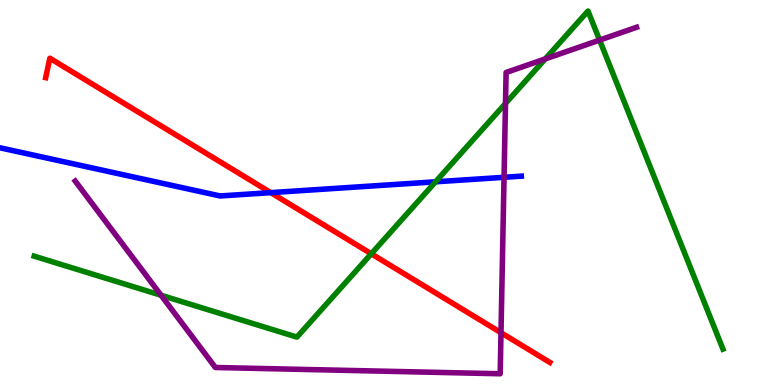[{'lines': ['blue', 'red'], 'intersections': [{'x': 3.49, 'y': 5.0}]}, {'lines': ['green', 'red'], 'intersections': [{'x': 4.79, 'y': 3.41}]}, {'lines': ['purple', 'red'], 'intersections': [{'x': 6.46, 'y': 1.36}]}, {'lines': ['blue', 'green'], 'intersections': [{'x': 5.62, 'y': 5.28}]}, {'lines': ['blue', 'purple'], 'intersections': [{'x': 6.5, 'y': 5.39}]}, {'lines': ['green', 'purple'], 'intersections': [{'x': 2.08, 'y': 2.33}, {'x': 6.52, 'y': 7.31}, {'x': 7.04, 'y': 8.47}, {'x': 7.74, 'y': 8.96}]}]